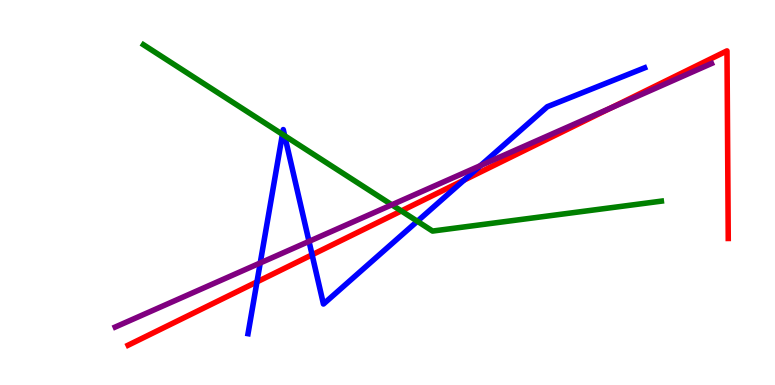[{'lines': ['blue', 'red'], 'intersections': [{'x': 3.32, 'y': 2.68}, {'x': 4.03, 'y': 3.38}, {'x': 5.99, 'y': 5.32}]}, {'lines': ['green', 'red'], 'intersections': [{'x': 5.18, 'y': 4.52}]}, {'lines': ['purple', 'red'], 'intersections': [{'x': 7.87, 'y': 7.19}]}, {'lines': ['blue', 'green'], 'intersections': [{'x': 3.64, 'y': 6.51}, {'x': 3.67, 'y': 6.47}, {'x': 5.39, 'y': 4.25}]}, {'lines': ['blue', 'purple'], 'intersections': [{'x': 3.36, 'y': 3.17}, {'x': 3.99, 'y': 3.73}, {'x': 6.2, 'y': 5.7}]}, {'lines': ['green', 'purple'], 'intersections': [{'x': 5.06, 'y': 4.68}]}]